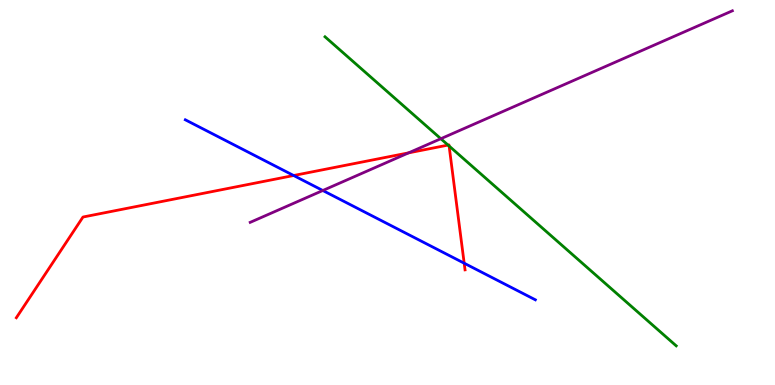[{'lines': ['blue', 'red'], 'intersections': [{'x': 3.79, 'y': 5.44}, {'x': 5.99, 'y': 3.16}]}, {'lines': ['green', 'red'], 'intersections': [{'x': 5.78, 'y': 6.23}, {'x': 5.79, 'y': 6.21}]}, {'lines': ['purple', 'red'], 'intersections': [{'x': 5.27, 'y': 6.03}]}, {'lines': ['blue', 'green'], 'intersections': []}, {'lines': ['blue', 'purple'], 'intersections': [{'x': 4.17, 'y': 5.05}]}, {'lines': ['green', 'purple'], 'intersections': [{'x': 5.69, 'y': 6.4}]}]